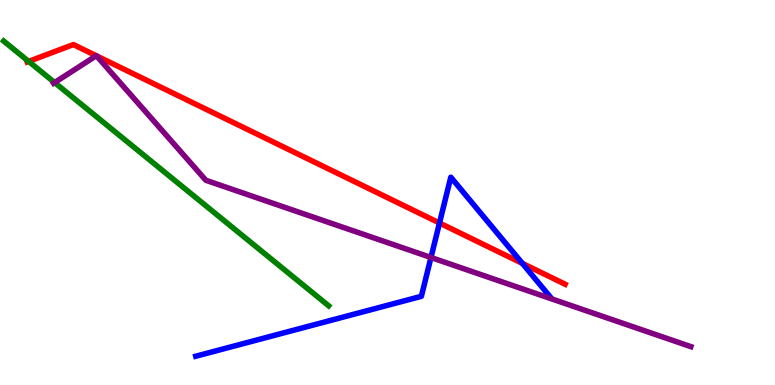[{'lines': ['blue', 'red'], 'intersections': [{'x': 5.67, 'y': 4.21}, {'x': 6.74, 'y': 3.16}]}, {'lines': ['green', 'red'], 'intersections': [{'x': 0.37, 'y': 8.41}]}, {'lines': ['purple', 'red'], 'intersections': [{'x': 1.24, 'y': 8.55}, {'x': 1.25, 'y': 8.55}]}, {'lines': ['blue', 'green'], 'intersections': []}, {'lines': ['blue', 'purple'], 'intersections': [{'x': 5.56, 'y': 3.31}]}, {'lines': ['green', 'purple'], 'intersections': [{'x': 0.705, 'y': 7.86}]}]